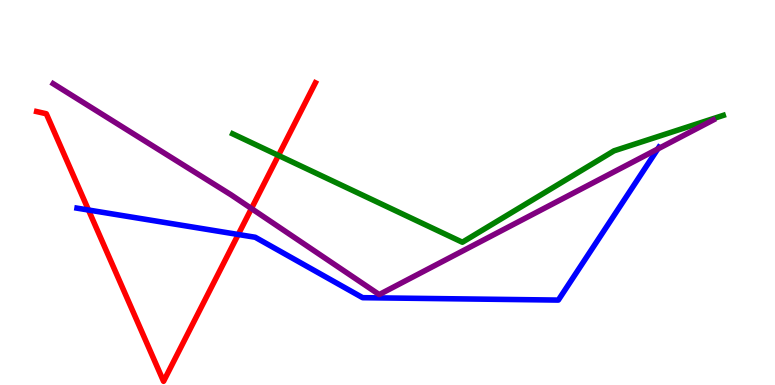[{'lines': ['blue', 'red'], 'intersections': [{'x': 1.14, 'y': 4.54}, {'x': 3.07, 'y': 3.91}]}, {'lines': ['green', 'red'], 'intersections': [{'x': 3.59, 'y': 5.96}]}, {'lines': ['purple', 'red'], 'intersections': [{'x': 3.24, 'y': 4.58}]}, {'lines': ['blue', 'green'], 'intersections': []}, {'lines': ['blue', 'purple'], 'intersections': [{'x': 8.49, 'y': 6.13}]}, {'lines': ['green', 'purple'], 'intersections': []}]